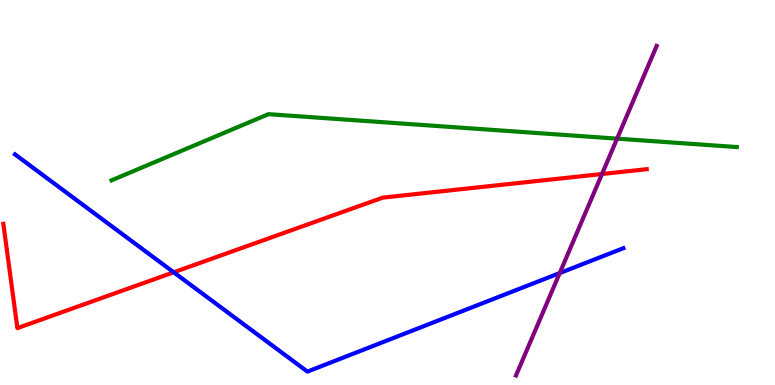[{'lines': ['blue', 'red'], 'intersections': [{'x': 2.24, 'y': 2.93}]}, {'lines': ['green', 'red'], 'intersections': []}, {'lines': ['purple', 'red'], 'intersections': [{'x': 7.77, 'y': 5.48}]}, {'lines': ['blue', 'green'], 'intersections': []}, {'lines': ['blue', 'purple'], 'intersections': [{'x': 7.22, 'y': 2.91}]}, {'lines': ['green', 'purple'], 'intersections': [{'x': 7.96, 'y': 6.4}]}]